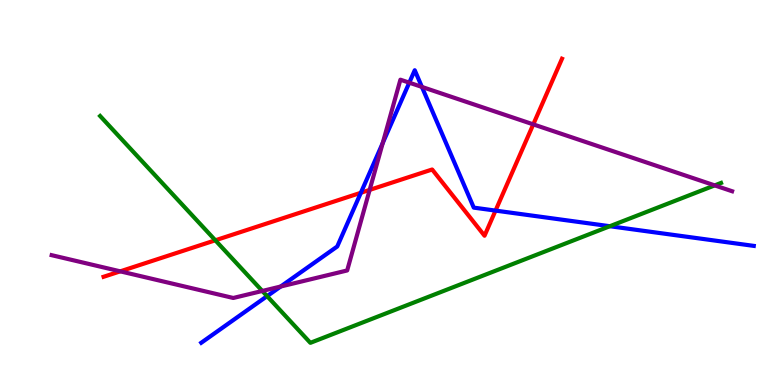[{'lines': ['blue', 'red'], 'intersections': [{'x': 4.66, 'y': 4.99}, {'x': 6.39, 'y': 4.53}]}, {'lines': ['green', 'red'], 'intersections': [{'x': 2.78, 'y': 3.76}]}, {'lines': ['purple', 'red'], 'intersections': [{'x': 1.55, 'y': 2.95}, {'x': 4.77, 'y': 5.07}, {'x': 6.88, 'y': 6.77}]}, {'lines': ['blue', 'green'], 'intersections': [{'x': 3.45, 'y': 2.31}, {'x': 7.87, 'y': 4.12}]}, {'lines': ['blue', 'purple'], 'intersections': [{'x': 3.62, 'y': 2.56}, {'x': 4.94, 'y': 6.29}, {'x': 5.28, 'y': 7.85}, {'x': 5.44, 'y': 7.74}]}, {'lines': ['green', 'purple'], 'intersections': [{'x': 3.38, 'y': 2.44}, {'x': 9.22, 'y': 5.18}]}]